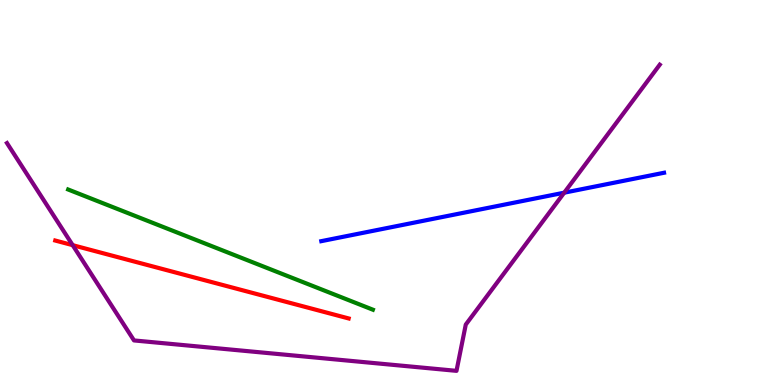[{'lines': ['blue', 'red'], 'intersections': []}, {'lines': ['green', 'red'], 'intersections': []}, {'lines': ['purple', 'red'], 'intersections': [{'x': 0.938, 'y': 3.63}]}, {'lines': ['blue', 'green'], 'intersections': []}, {'lines': ['blue', 'purple'], 'intersections': [{'x': 7.28, 'y': 5.0}]}, {'lines': ['green', 'purple'], 'intersections': []}]